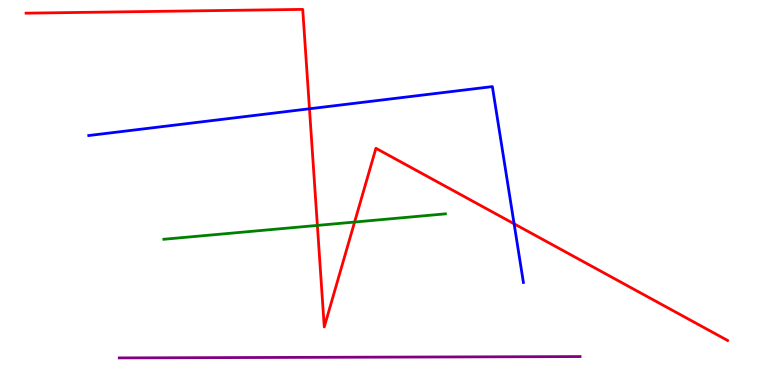[{'lines': ['blue', 'red'], 'intersections': [{'x': 3.99, 'y': 7.17}, {'x': 6.63, 'y': 4.19}]}, {'lines': ['green', 'red'], 'intersections': [{'x': 4.1, 'y': 4.15}, {'x': 4.58, 'y': 4.23}]}, {'lines': ['purple', 'red'], 'intersections': []}, {'lines': ['blue', 'green'], 'intersections': []}, {'lines': ['blue', 'purple'], 'intersections': []}, {'lines': ['green', 'purple'], 'intersections': []}]